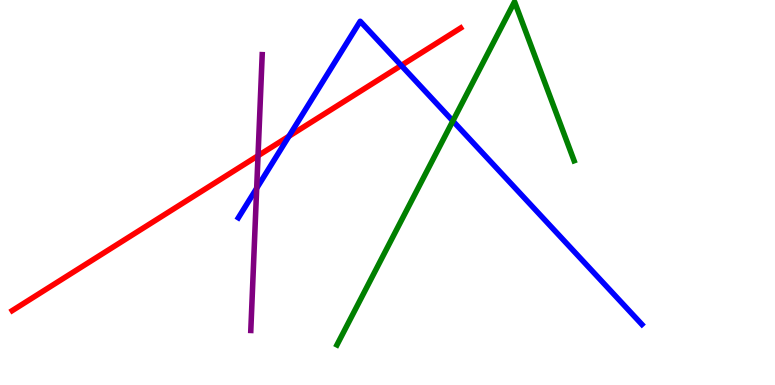[{'lines': ['blue', 'red'], 'intersections': [{'x': 3.73, 'y': 6.46}, {'x': 5.18, 'y': 8.3}]}, {'lines': ['green', 'red'], 'intersections': []}, {'lines': ['purple', 'red'], 'intersections': [{'x': 3.33, 'y': 5.96}]}, {'lines': ['blue', 'green'], 'intersections': [{'x': 5.84, 'y': 6.86}]}, {'lines': ['blue', 'purple'], 'intersections': [{'x': 3.31, 'y': 5.11}]}, {'lines': ['green', 'purple'], 'intersections': []}]